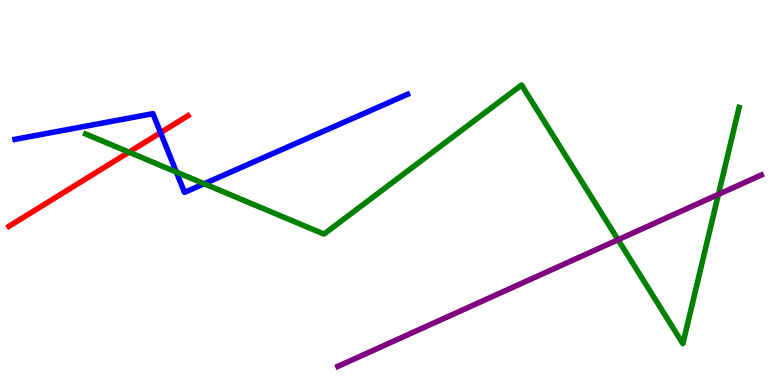[{'lines': ['blue', 'red'], 'intersections': [{'x': 2.07, 'y': 6.55}]}, {'lines': ['green', 'red'], 'intersections': [{'x': 1.66, 'y': 6.05}]}, {'lines': ['purple', 'red'], 'intersections': []}, {'lines': ['blue', 'green'], 'intersections': [{'x': 2.28, 'y': 5.53}, {'x': 2.63, 'y': 5.23}]}, {'lines': ['blue', 'purple'], 'intersections': []}, {'lines': ['green', 'purple'], 'intersections': [{'x': 7.98, 'y': 3.77}, {'x': 9.27, 'y': 4.95}]}]